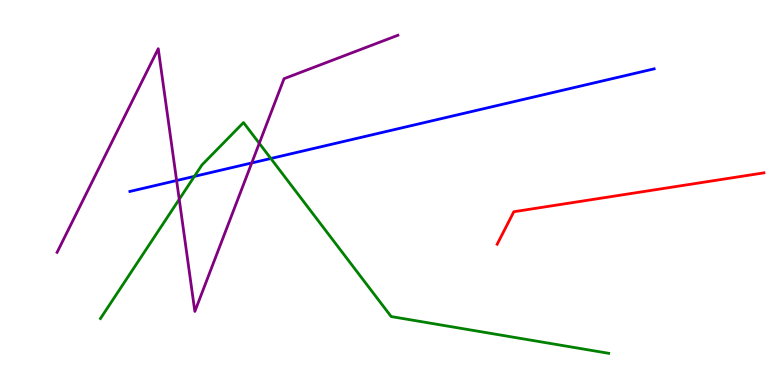[{'lines': ['blue', 'red'], 'intersections': []}, {'lines': ['green', 'red'], 'intersections': []}, {'lines': ['purple', 'red'], 'intersections': []}, {'lines': ['blue', 'green'], 'intersections': [{'x': 2.51, 'y': 5.42}, {'x': 3.49, 'y': 5.88}]}, {'lines': ['blue', 'purple'], 'intersections': [{'x': 2.28, 'y': 5.31}, {'x': 3.25, 'y': 5.77}]}, {'lines': ['green', 'purple'], 'intersections': [{'x': 2.31, 'y': 4.82}, {'x': 3.35, 'y': 6.28}]}]